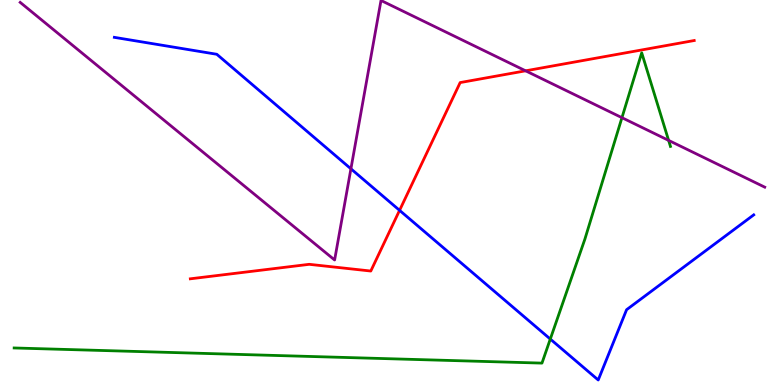[{'lines': ['blue', 'red'], 'intersections': [{'x': 5.16, 'y': 4.54}]}, {'lines': ['green', 'red'], 'intersections': []}, {'lines': ['purple', 'red'], 'intersections': [{'x': 6.78, 'y': 8.16}]}, {'lines': ['blue', 'green'], 'intersections': [{'x': 7.1, 'y': 1.19}]}, {'lines': ['blue', 'purple'], 'intersections': [{'x': 4.53, 'y': 5.62}]}, {'lines': ['green', 'purple'], 'intersections': [{'x': 8.03, 'y': 6.94}, {'x': 8.63, 'y': 6.35}]}]